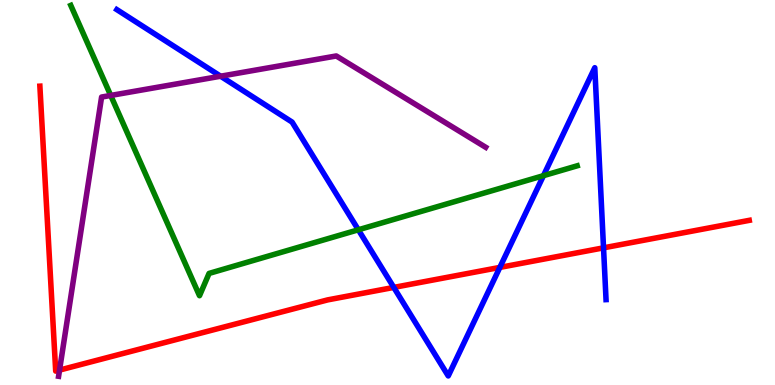[{'lines': ['blue', 'red'], 'intersections': [{'x': 5.08, 'y': 2.53}, {'x': 6.45, 'y': 3.05}, {'x': 7.79, 'y': 3.56}]}, {'lines': ['green', 'red'], 'intersections': []}, {'lines': ['purple', 'red'], 'intersections': [{'x': 0.768, 'y': 0.387}]}, {'lines': ['blue', 'green'], 'intersections': [{'x': 4.62, 'y': 4.03}, {'x': 7.01, 'y': 5.44}]}, {'lines': ['blue', 'purple'], 'intersections': [{'x': 2.85, 'y': 8.02}]}, {'lines': ['green', 'purple'], 'intersections': [{'x': 1.43, 'y': 7.52}]}]